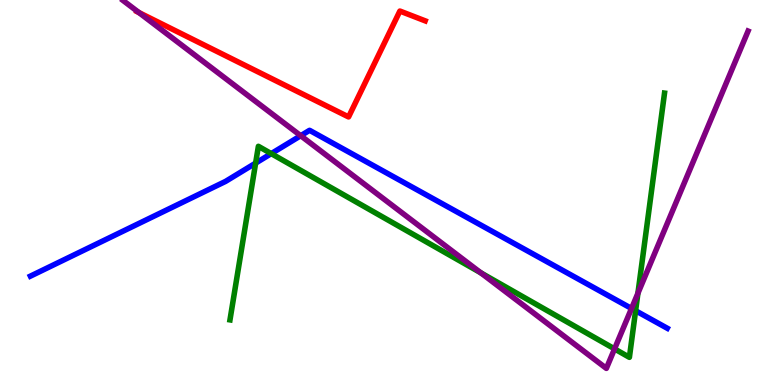[{'lines': ['blue', 'red'], 'intersections': []}, {'lines': ['green', 'red'], 'intersections': []}, {'lines': ['purple', 'red'], 'intersections': [{'x': 1.79, 'y': 9.67}]}, {'lines': ['blue', 'green'], 'intersections': [{'x': 3.3, 'y': 5.76}, {'x': 3.5, 'y': 6.01}, {'x': 8.2, 'y': 1.93}]}, {'lines': ['blue', 'purple'], 'intersections': [{'x': 3.88, 'y': 6.48}, {'x': 8.15, 'y': 1.99}]}, {'lines': ['green', 'purple'], 'intersections': [{'x': 6.2, 'y': 2.91}, {'x': 7.93, 'y': 0.938}, {'x': 8.23, 'y': 2.38}]}]